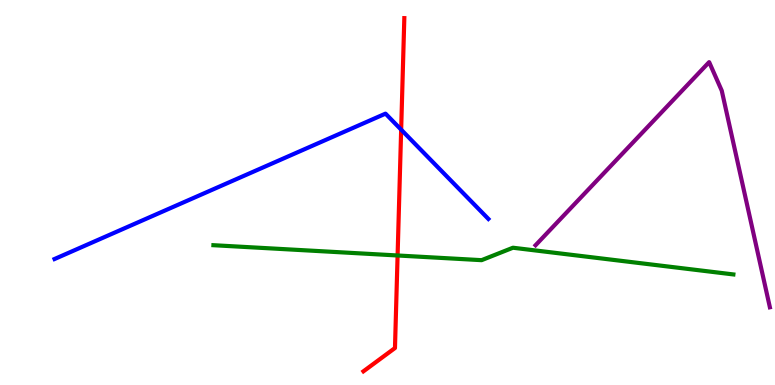[{'lines': ['blue', 'red'], 'intersections': [{'x': 5.18, 'y': 6.63}]}, {'lines': ['green', 'red'], 'intersections': [{'x': 5.13, 'y': 3.36}]}, {'lines': ['purple', 'red'], 'intersections': []}, {'lines': ['blue', 'green'], 'intersections': []}, {'lines': ['blue', 'purple'], 'intersections': []}, {'lines': ['green', 'purple'], 'intersections': []}]